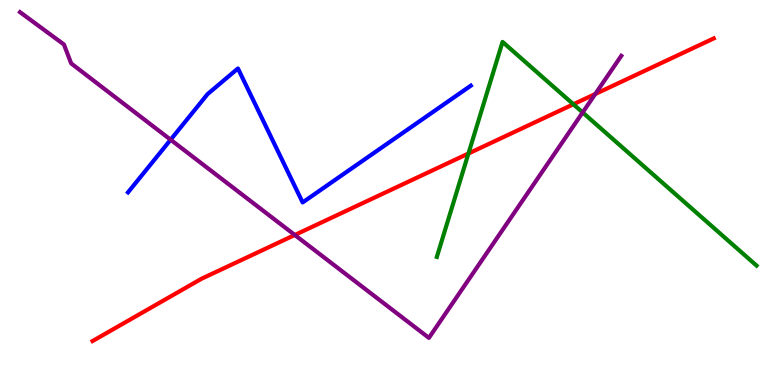[{'lines': ['blue', 'red'], 'intersections': []}, {'lines': ['green', 'red'], 'intersections': [{'x': 6.04, 'y': 6.01}, {'x': 7.4, 'y': 7.29}]}, {'lines': ['purple', 'red'], 'intersections': [{'x': 3.8, 'y': 3.9}, {'x': 7.68, 'y': 7.56}]}, {'lines': ['blue', 'green'], 'intersections': []}, {'lines': ['blue', 'purple'], 'intersections': [{'x': 2.2, 'y': 6.37}]}, {'lines': ['green', 'purple'], 'intersections': [{'x': 7.52, 'y': 7.08}]}]